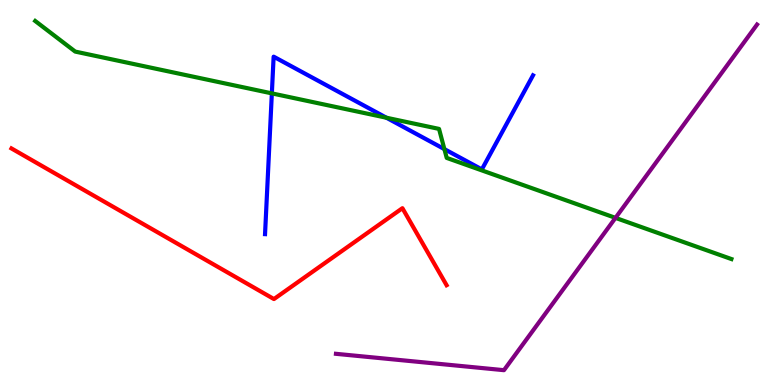[{'lines': ['blue', 'red'], 'intersections': []}, {'lines': ['green', 'red'], 'intersections': []}, {'lines': ['purple', 'red'], 'intersections': []}, {'lines': ['blue', 'green'], 'intersections': [{'x': 3.51, 'y': 7.57}, {'x': 4.99, 'y': 6.94}, {'x': 5.73, 'y': 6.13}]}, {'lines': ['blue', 'purple'], 'intersections': []}, {'lines': ['green', 'purple'], 'intersections': [{'x': 7.94, 'y': 4.34}]}]